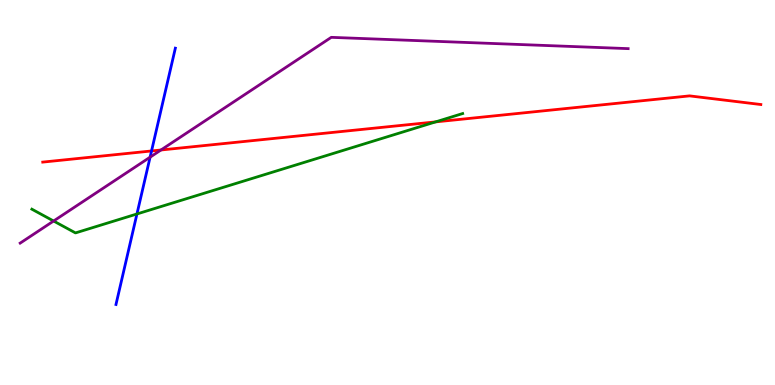[{'lines': ['blue', 'red'], 'intersections': [{'x': 1.96, 'y': 6.08}]}, {'lines': ['green', 'red'], 'intersections': [{'x': 5.62, 'y': 6.83}]}, {'lines': ['purple', 'red'], 'intersections': [{'x': 2.08, 'y': 6.1}]}, {'lines': ['blue', 'green'], 'intersections': [{'x': 1.77, 'y': 4.44}]}, {'lines': ['blue', 'purple'], 'intersections': [{'x': 1.94, 'y': 5.92}]}, {'lines': ['green', 'purple'], 'intersections': [{'x': 0.692, 'y': 4.26}]}]